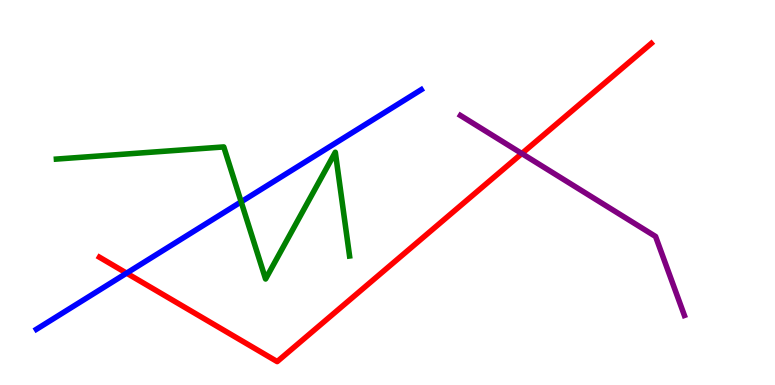[{'lines': ['blue', 'red'], 'intersections': [{'x': 1.63, 'y': 2.91}]}, {'lines': ['green', 'red'], 'intersections': []}, {'lines': ['purple', 'red'], 'intersections': [{'x': 6.73, 'y': 6.01}]}, {'lines': ['blue', 'green'], 'intersections': [{'x': 3.11, 'y': 4.76}]}, {'lines': ['blue', 'purple'], 'intersections': []}, {'lines': ['green', 'purple'], 'intersections': []}]